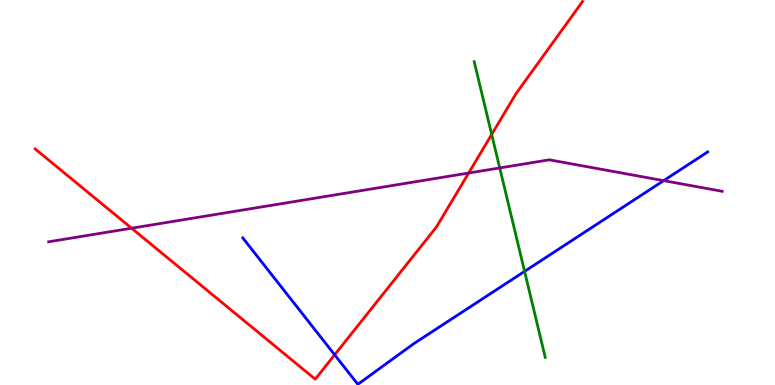[{'lines': ['blue', 'red'], 'intersections': [{'x': 4.32, 'y': 0.784}]}, {'lines': ['green', 'red'], 'intersections': [{'x': 6.34, 'y': 6.51}]}, {'lines': ['purple', 'red'], 'intersections': [{'x': 1.7, 'y': 4.07}, {'x': 6.05, 'y': 5.51}]}, {'lines': ['blue', 'green'], 'intersections': [{'x': 6.77, 'y': 2.95}]}, {'lines': ['blue', 'purple'], 'intersections': [{'x': 8.56, 'y': 5.31}]}, {'lines': ['green', 'purple'], 'intersections': [{'x': 6.45, 'y': 5.64}]}]